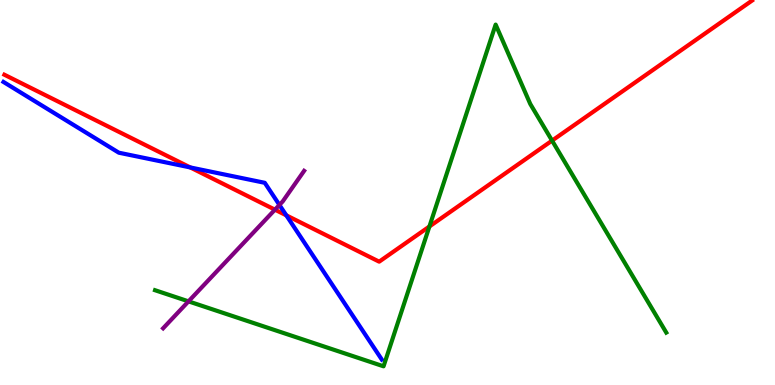[{'lines': ['blue', 'red'], 'intersections': [{'x': 2.45, 'y': 5.65}, {'x': 3.69, 'y': 4.41}]}, {'lines': ['green', 'red'], 'intersections': [{'x': 5.54, 'y': 4.12}, {'x': 7.12, 'y': 6.35}]}, {'lines': ['purple', 'red'], 'intersections': [{'x': 3.55, 'y': 4.55}]}, {'lines': ['blue', 'green'], 'intersections': []}, {'lines': ['blue', 'purple'], 'intersections': [{'x': 3.61, 'y': 4.68}]}, {'lines': ['green', 'purple'], 'intersections': [{'x': 2.43, 'y': 2.17}]}]